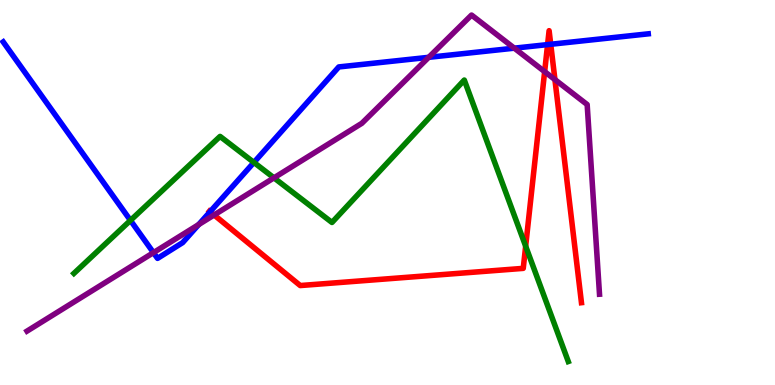[{'lines': ['blue', 'red'], 'intersections': [{'x': 2.71, 'y': 4.5}, {'x': 7.07, 'y': 8.84}, {'x': 7.11, 'y': 8.85}]}, {'lines': ['green', 'red'], 'intersections': [{'x': 6.78, 'y': 3.61}]}, {'lines': ['purple', 'red'], 'intersections': [{'x': 2.76, 'y': 4.42}, {'x': 7.03, 'y': 8.14}, {'x': 7.16, 'y': 7.93}]}, {'lines': ['blue', 'green'], 'intersections': [{'x': 1.68, 'y': 4.28}, {'x': 3.28, 'y': 5.78}]}, {'lines': ['blue', 'purple'], 'intersections': [{'x': 1.98, 'y': 3.44}, {'x': 2.56, 'y': 4.17}, {'x': 5.53, 'y': 8.51}, {'x': 6.64, 'y': 8.75}]}, {'lines': ['green', 'purple'], 'intersections': [{'x': 3.53, 'y': 5.38}]}]